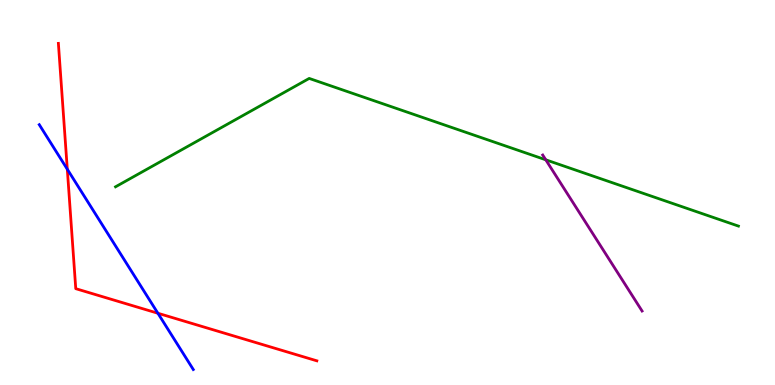[{'lines': ['blue', 'red'], 'intersections': [{'x': 0.868, 'y': 5.6}, {'x': 2.04, 'y': 1.86}]}, {'lines': ['green', 'red'], 'intersections': []}, {'lines': ['purple', 'red'], 'intersections': []}, {'lines': ['blue', 'green'], 'intersections': []}, {'lines': ['blue', 'purple'], 'intersections': []}, {'lines': ['green', 'purple'], 'intersections': [{'x': 7.04, 'y': 5.85}]}]